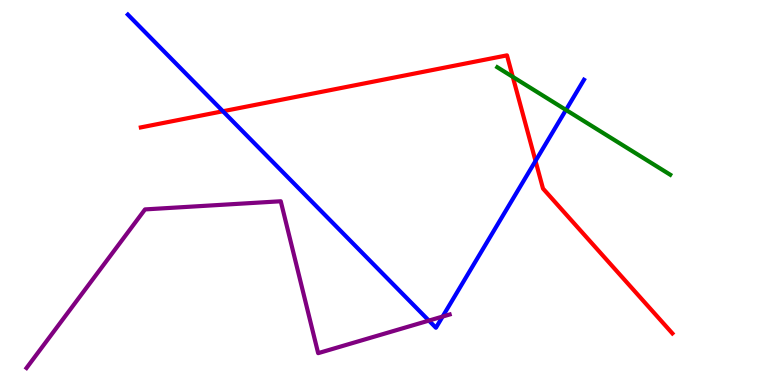[{'lines': ['blue', 'red'], 'intersections': [{'x': 2.88, 'y': 7.11}, {'x': 6.91, 'y': 5.82}]}, {'lines': ['green', 'red'], 'intersections': [{'x': 6.62, 'y': 8.0}]}, {'lines': ['purple', 'red'], 'intersections': []}, {'lines': ['blue', 'green'], 'intersections': [{'x': 7.3, 'y': 7.14}]}, {'lines': ['blue', 'purple'], 'intersections': [{'x': 5.53, 'y': 1.67}, {'x': 5.71, 'y': 1.78}]}, {'lines': ['green', 'purple'], 'intersections': []}]